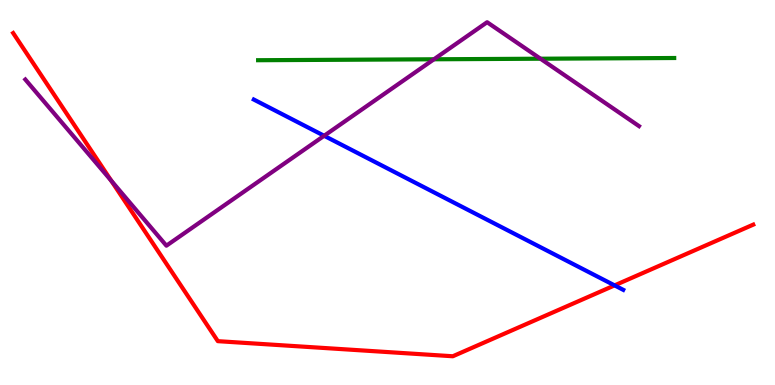[{'lines': ['blue', 'red'], 'intersections': [{'x': 7.93, 'y': 2.59}]}, {'lines': ['green', 'red'], 'intersections': []}, {'lines': ['purple', 'red'], 'intersections': [{'x': 1.44, 'y': 5.31}]}, {'lines': ['blue', 'green'], 'intersections': []}, {'lines': ['blue', 'purple'], 'intersections': [{'x': 4.18, 'y': 6.47}]}, {'lines': ['green', 'purple'], 'intersections': [{'x': 5.6, 'y': 8.46}, {'x': 6.97, 'y': 8.47}]}]